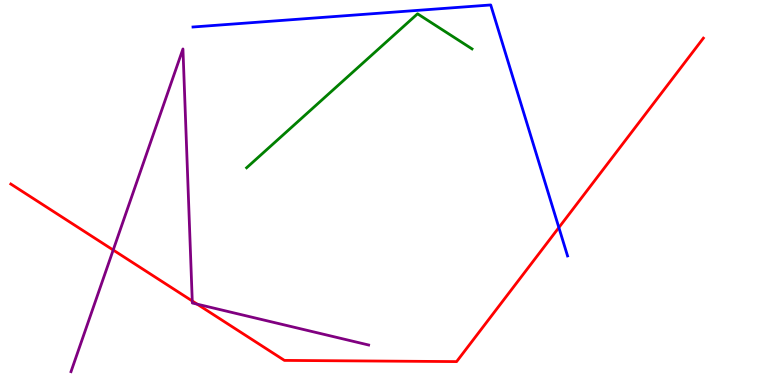[{'lines': ['blue', 'red'], 'intersections': [{'x': 7.21, 'y': 4.09}]}, {'lines': ['green', 'red'], 'intersections': []}, {'lines': ['purple', 'red'], 'intersections': [{'x': 1.46, 'y': 3.51}, {'x': 2.48, 'y': 2.18}, {'x': 2.54, 'y': 2.1}]}, {'lines': ['blue', 'green'], 'intersections': []}, {'lines': ['blue', 'purple'], 'intersections': []}, {'lines': ['green', 'purple'], 'intersections': []}]